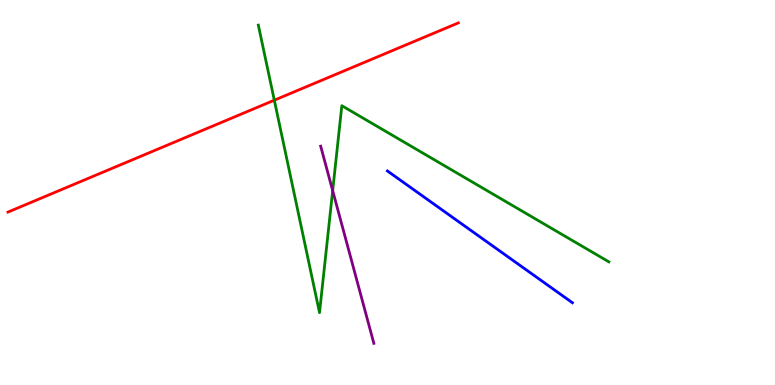[{'lines': ['blue', 'red'], 'intersections': []}, {'lines': ['green', 'red'], 'intersections': [{'x': 3.54, 'y': 7.4}]}, {'lines': ['purple', 'red'], 'intersections': []}, {'lines': ['blue', 'green'], 'intersections': []}, {'lines': ['blue', 'purple'], 'intersections': []}, {'lines': ['green', 'purple'], 'intersections': [{'x': 4.29, 'y': 5.05}]}]